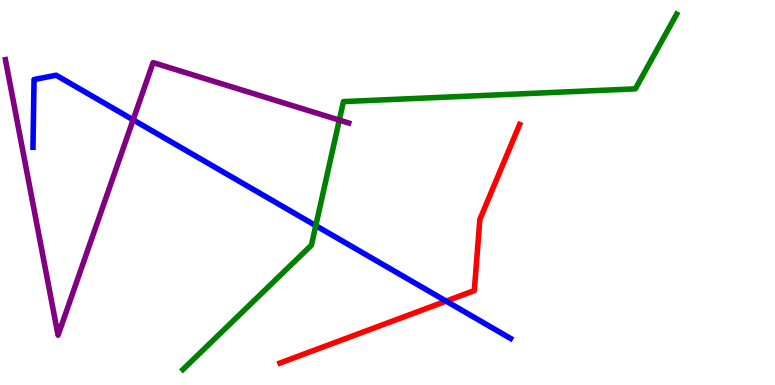[{'lines': ['blue', 'red'], 'intersections': [{'x': 5.76, 'y': 2.18}]}, {'lines': ['green', 'red'], 'intersections': []}, {'lines': ['purple', 'red'], 'intersections': []}, {'lines': ['blue', 'green'], 'intersections': [{'x': 4.07, 'y': 4.14}]}, {'lines': ['blue', 'purple'], 'intersections': [{'x': 1.72, 'y': 6.89}]}, {'lines': ['green', 'purple'], 'intersections': [{'x': 4.38, 'y': 6.88}]}]